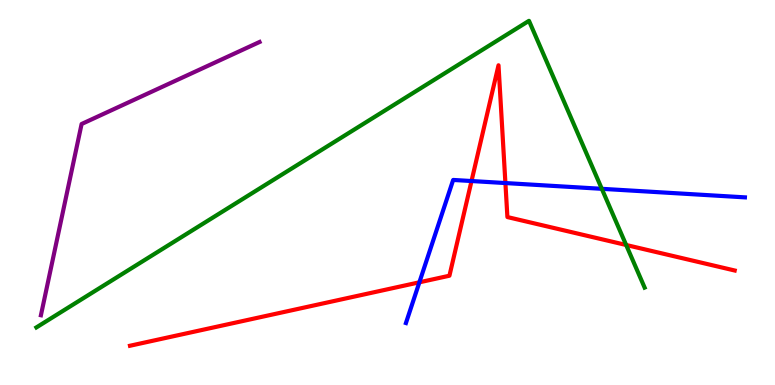[{'lines': ['blue', 'red'], 'intersections': [{'x': 5.41, 'y': 2.67}, {'x': 6.08, 'y': 5.3}, {'x': 6.52, 'y': 5.25}]}, {'lines': ['green', 'red'], 'intersections': [{'x': 8.08, 'y': 3.64}]}, {'lines': ['purple', 'red'], 'intersections': []}, {'lines': ['blue', 'green'], 'intersections': [{'x': 7.77, 'y': 5.1}]}, {'lines': ['blue', 'purple'], 'intersections': []}, {'lines': ['green', 'purple'], 'intersections': []}]